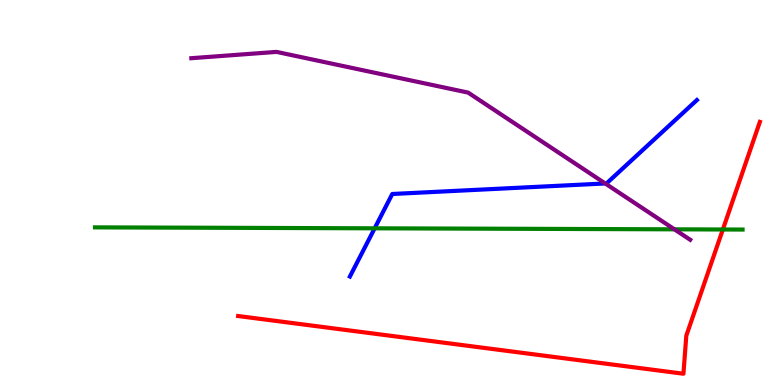[{'lines': ['blue', 'red'], 'intersections': []}, {'lines': ['green', 'red'], 'intersections': [{'x': 9.33, 'y': 4.04}]}, {'lines': ['purple', 'red'], 'intersections': []}, {'lines': ['blue', 'green'], 'intersections': [{'x': 4.83, 'y': 4.07}]}, {'lines': ['blue', 'purple'], 'intersections': [{'x': 7.81, 'y': 5.23}]}, {'lines': ['green', 'purple'], 'intersections': [{'x': 8.7, 'y': 4.04}]}]